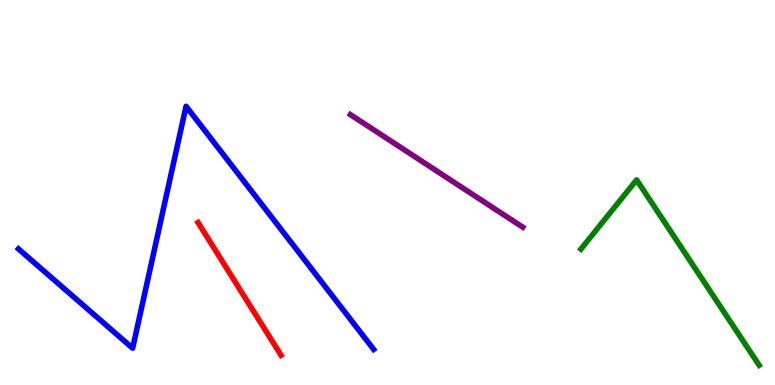[{'lines': ['blue', 'red'], 'intersections': []}, {'lines': ['green', 'red'], 'intersections': []}, {'lines': ['purple', 'red'], 'intersections': []}, {'lines': ['blue', 'green'], 'intersections': []}, {'lines': ['blue', 'purple'], 'intersections': []}, {'lines': ['green', 'purple'], 'intersections': []}]